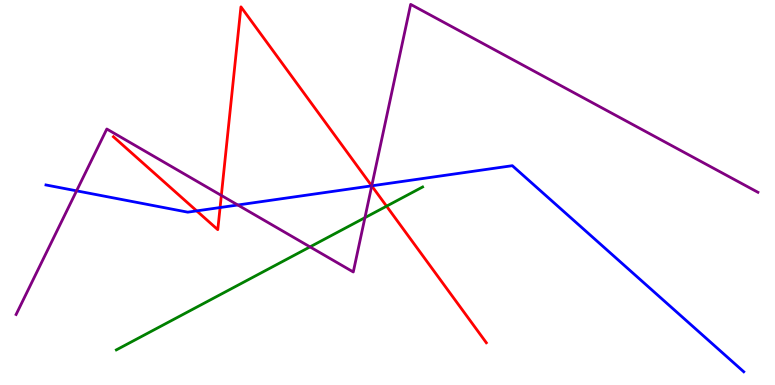[{'lines': ['blue', 'red'], 'intersections': [{'x': 2.54, 'y': 4.52}, {'x': 2.84, 'y': 4.61}, {'x': 4.8, 'y': 5.17}]}, {'lines': ['green', 'red'], 'intersections': [{'x': 4.99, 'y': 4.64}]}, {'lines': ['purple', 'red'], 'intersections': [{'x': 2.86, 'y': 4.92}, {'x': 4.8, 'y': 5.17}]}, {'lines': ['blue', 'green'], 'intersections': []}, {'lines': ['blue', 'purple'], 'intersections': [{'x': 0.988, 'y': 5.04}, {'x': 3.07, 'y': 4.68}, {'x': 4.8, 'y': 5.17}]}, {'lines': ['green', 'purple'], 'intersections': [{'x': 4.0, 'y': 3.59}, {'x': 4.71, 'y': 4.35}]}]